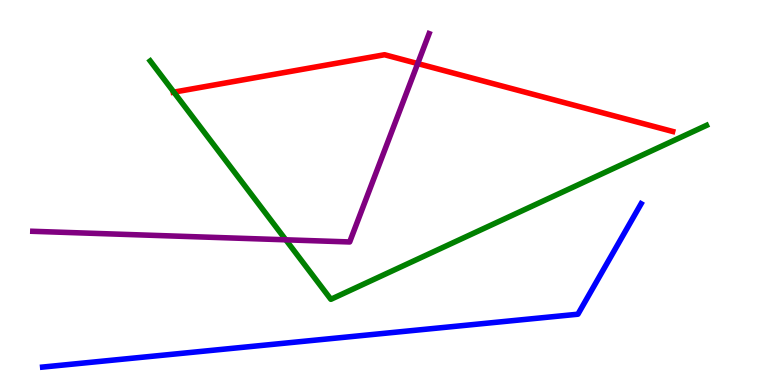[{'lines': ['blue', 'red'], 'intersections': []}, {'lines': ['green', 'red'], 'intersections': [{'x': 2.24, 'y': 7.61}]}, {'lines': ['purple', 'red'], 'intersections': [{'x': 5.39, 'y': 8.35}]}, {'lines': ['blue', 'green'], 'intersections': []}, {'lines': ['blue', 'purple'], 'intersections': []}, {'lines': ['green', 'purple'], 'intersections': [{'x': 3.69, 'y': 3.77}]}]